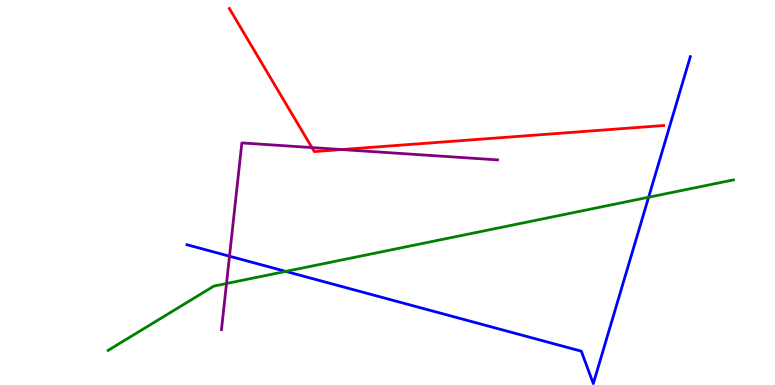[{'lines': ['blue', 'red'], 'intersections': []}, {'lines': ['green', 'red'], 'intersections': []}, {'lines': ['purple', 'red'], 'intersections': [{'x': 4.02, 'y': 6.17}, {'x': 4.41, 'y': 6.12}]}, {'lines': ['blue', 'green'], 'intersections': [{'x': 3.69, 'y': 2.95}, {'x': 8.37, 'y': 4.88}]}, {'lines': ['blue', 'purple'], 'intersections': [{'x': 2.96, 'y': 3.35}]}, {'lines': ['green', 'purple'], 'intersections': [{'x': 2.92, 'y': 2.64}]}]